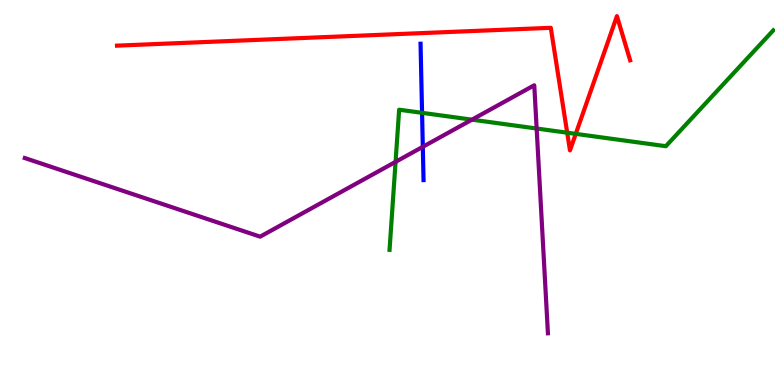[{'lines': ['blue', 'red'], 'intersections': []}, {'lines': ['green', 'red'], 'intersections': [{'x': 7.32, 'y': 6.55}, {'x': 7.43, 'y': 6.52}]}, {'lines': ['purple', 'red'], 'intersections': []}, {'lines': ['blue', 'green'], 'intersections': [{'x': 5.45, 'y': 7.07}]}, {'lines': ['blue', 'purple'], 'intersections': [{'x': 5.46, 'y': 6.19}]}, {'lines': ['green', 'purple'], 'intersections': [{'x': 5.1, 'y': 5.8}, {'x': 6.09, 'y': 6.89}, {'x': 6.92, 'y': 6.66}]}]